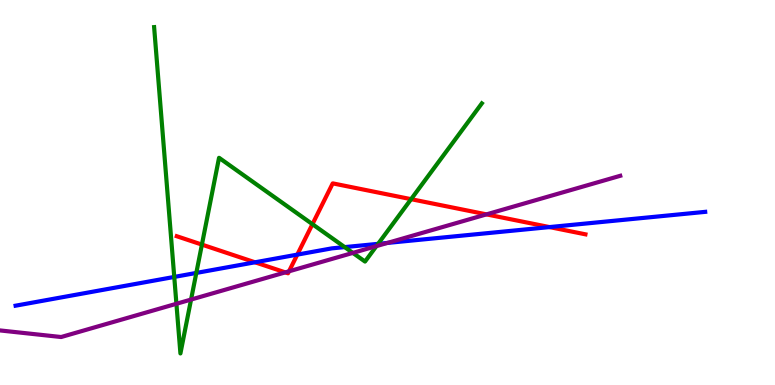[{'lines': ['blue', 'red'], 'intersections': [{'x': 3.29, 'y': 3.19}, {'x': 3.84, 'y': 3.39}, {'x': 7.09, 'y': 4.1}]}, {'lines': ['green', 'red'], 'intersections': [{'x': 2.61, 'y': 3.65}, {'x': 4.03, 'y': 4.18}, {'x': 5.3, 'y': 4.83}]}, {'lines': ['purple', 'red'], 'intersections': [{'x': 3.68, 'y': 2.93}, {'x': 3.73, 'y': 2.95}, {'x': 6.28, 'y': 4.43}]}, {'lines': ['blue', 'green'], 'intersections': [{'x': 2.25, 'y': 2.81}, {'x': 2.53, 'y': 2.91}, {'x': 4.45, 'y': 3.58}, {'x': 4.88, 'y': 3.67}]}, {'lines': ['blue', 'purple'], 'intersections': [{'x': 5.0, 'y': 3.69}]}, {'lines': ['green', 'purple'], 'intersections': [{'x': 2.28, 'y': 2.11}, {'x': 2.47, 'y': 2.22}, {'x': 4.55, 'y': 3.43}, {'x': 4.86, 'y': 3.61}]}]